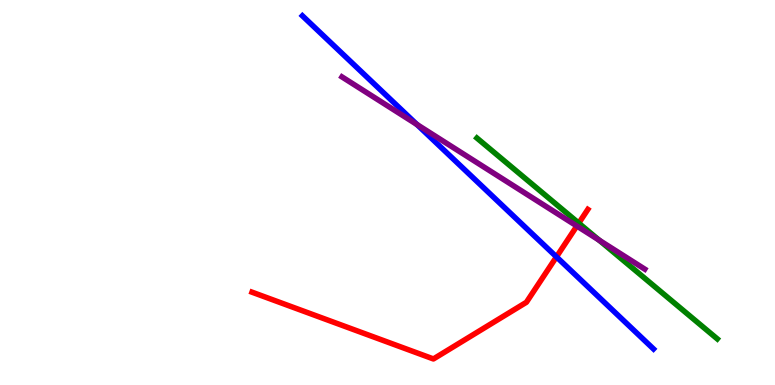[{'lines': ['blue', 'red'], 'intersections': [{'x': 7.18, 'y': 3.33}]}, {'lines': ['green', 'red'], 'intersections': [{'x': 7.47, 'y': 4.2}]}, {'lines': ['purple', 'red'], 'intersections': [{'x': 7.44, 'y': 4.13}]}, {'lines': ['blue', 'green'], 'intersections': []}, {'lines': ['blue', 'purple'], 'intersections': [{'x': 5.38, 'y': 6.77}]}, {'lines': ['green', 'purple'], 'intersections': [{'x': 7.73, 'y': 3.76}]}]